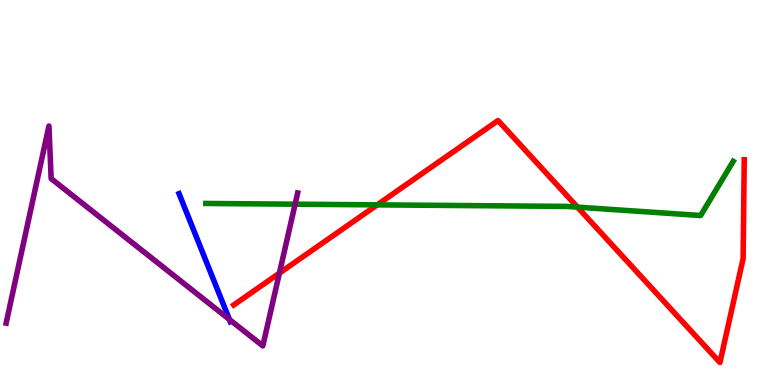[{'lines': ['blue', 'red'], 'intersections': []}, {'lines': ['green', 'red'], 'intersections': [{'x': 4.87, 'y': 4.68}, {'x': 7.45, 'y': 4.62}]}, {'lines': ['purple', 'red'], 'intersections': [{'x': 3.61, 'y': 2.91}]}, {'lines': ['blue', 'green'], 'intersections': []}, {'lines': ['blue', 'purple'], 'intersections': [{'x': 2.96, 'y': 1.7}]}, {'lines': ['green', 'purple'], 'intersections': [{'x': 3.81, 'y': 4.7}]}]